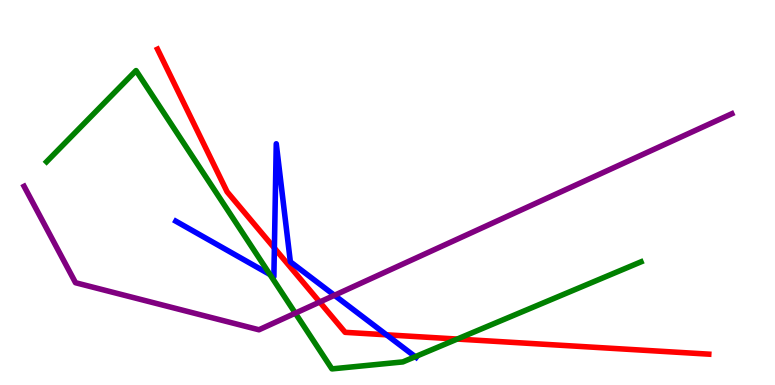[{'lines': ['blue', 'red'], 'intersections': [{'x': 3.54, 'y': 3.56}, {'x': 4.99, 'y': 1.3}]}, {'lines': ['green', 'red'], 'intersections': [{'x': 5.9, 'y': 1.19}]}, {'lines': ['purple', 'red'], 'intersections': [{'x': 4.13, 'y': 2.16}]}, {'lines': ['blue', 'green'], 'intersections': [{'x': 3.48, 'y': 2.87}, {'x': 5.36, 'y': 0.735}]}, {'lines': ['blue', 'purple'], 'intersections': [{'x': 4.32, 'y': 2.33}]}, {'lines': ['green', 'purple'], 'intersections': [{'x': 3.81, 'y': 1.87}]}]